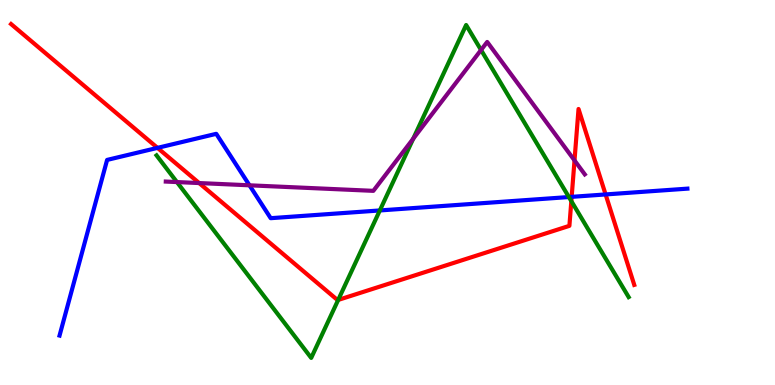[{'lines': ['blue', 'red'], 'intersections': [{'x': 2.03, 'y': 6.16}, {'x': 7.38, 'y': 4.89}, {'x': 7.81, 'y': 4.95}]}, {'lines': ['green', 'red'], 'intersections': [{'x': 4.36, 'y': 2.21}, {'x': 7.37, 'y': 4.78}]}, {'lines': ['purple', 'red'], 'intersections': [{'x': 2.57, 'y': 5.25}, {'x': 7.41, 'y': 5.83}]}, {'lines': ['blue', 'green'], 'intersections': [{'x': 4.9, 'y': 4.53}, {'x': 7.34, 'y': 4.88}]}, {'lines': ['blue', 'purple'], 'intersections': [{'x': 3.22, 'y': 5.19}]}, {'lines': ['green', 'purple'], 'intersections': [{'x': 2.28, 'y': 5.27}, {'x': 5.33, 'y': 6.4}, {'x': 6.21, 'y': 8.7}]}]